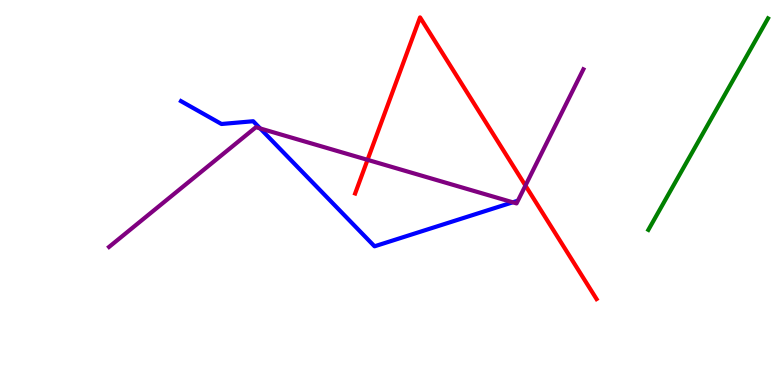[{'lines': ['blue', 'red'], 'intersections': []}, {'lines': ['green', 'red'], 'intersections': []}, {'lines': ['purple', 'red'], 'intersections': [{'x': 4.74, 'y': 5.85}, {'x': 6.78, 'y': 5.18}]}, {'lines': ['blue', 'green'], 'intersections': []}, {'lines': ['blue', 'purple'], 'intersections': [{'x': 3.36, 'y': 6.66}, {'x': 6.62, 'y': 4.75}]}, {'lines': ['green', 'purple'], 'intersections': []}]